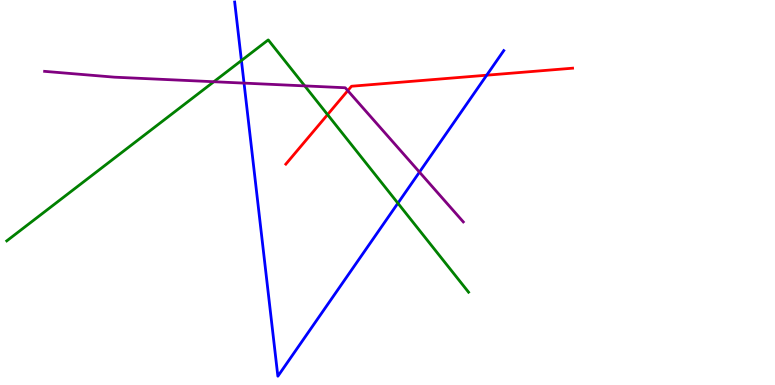[{'lines': ['blue', 'red'], 'intersections': [{'x': 6.28, 'y': 8.05}]}, {'lines': ['green', 'red'], 'intersections': [{'x': 4.23, 'y': 7.02}]}, {'lines': ['purple', 'red'], 'intersections': [{'x': 4.49, 'y': 7.65}]}, {'lines': ['blue', 'green'], 'intersections': [{'x': 3.12, 'y': 8.43}, {'x': 5.13, 'y': 4.72}]}, {'lines': ['blue', 'purple'], 'intersections': [{'x': 3.15, 'y': 7.84}, {'x': 5.41, 'y': 5.53}]}, {'lines': ['green', 'purple'], 'intersections': [{'x': 2.76, 'y': 7.88}, {'x': 3.93, 'y': 7.77}]}]